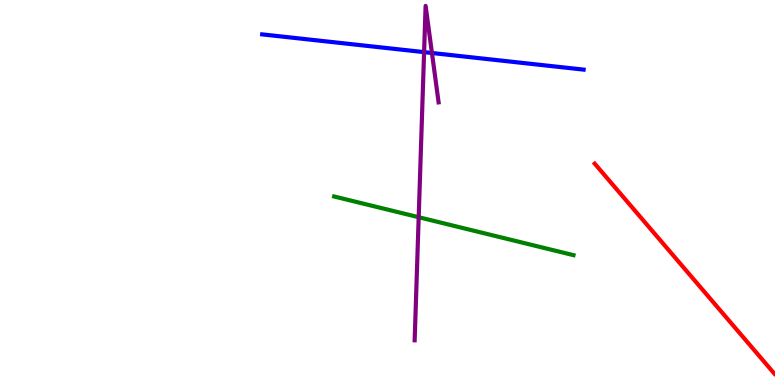[{'lines': ['blue', 'red'], 'intersections': []}, {'lines': ['green', 'red'], 'intersections': []}, {'lines': ['purple', 'red'], 'intersections': []}, {'lines': ['blue', 'green'], 'intersections': []}, {'lines': ['blue', 'purple'], 'intersections': [{'x': 5.47, 'y': 8.65}, {'x': 5.57, 'y': 8.62}]}, {'lines': ['green', 'purple'], 'intersections': [{'x': 5.4, 'y': 4.36}]}]